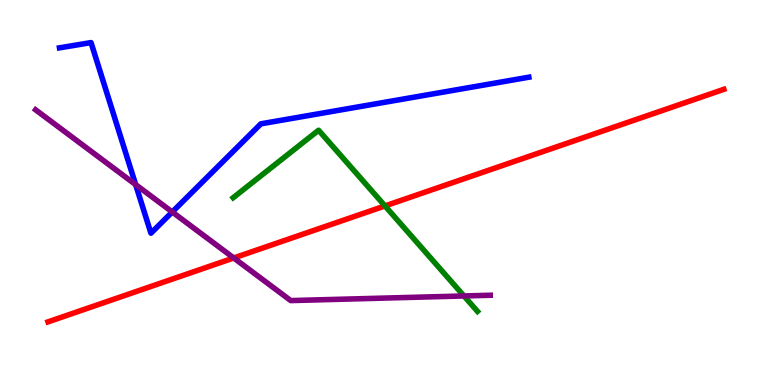[{'lines': ['blue', 'red'], 'intersections': []}, {'lines': ['green', 'red'], 'intersections': [{'x': 4.97, 'y': 4.65}]}, {'lines': ['purple', 'red'], 'intersections': [{'x': 3.02, 'y': 3.3}]}, {'lines': ['blue', 'green'], 'intersections': []}, {'lines': ['blue', 'purple'], 'intersections': [{'x': 1.75, 'y': 5.2}, {'x': 2.22, 'y': 4.49}]}, {'lines': ['green', 'purple'], 'intersections': [{'x': 5.99, 'y': 2.31}]}]